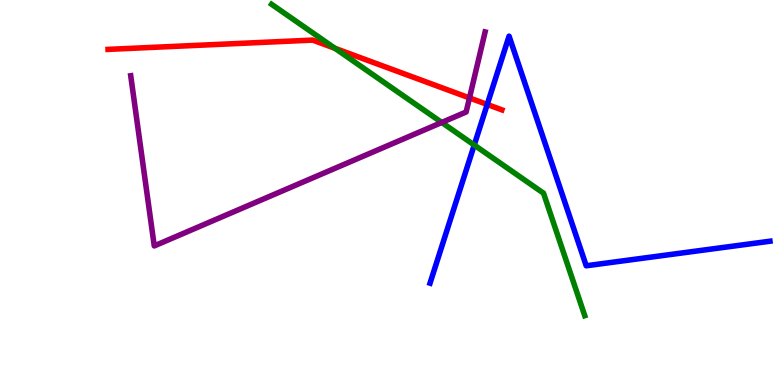[{'lines': ['blue', 'red'], 'intersections': [{'x': 6.29, 'y': 7.29}]}, {'lines': ['green', 'red'], 'intersections': [{'x': 4.32, 'y': 8.74}]}, {'lines': ['purple', 'red'], 'intersections': [{'x': 6.06, 'y': 7.46}]}, {'lines': ['blue', 'green'], 'intersections': [{'x': 6.12, 'y': 6.23}]}, {'lines': ['blue', 'purple'], 'intersections': []}, {'lines': ['green', 'purple'], 'intersections': [{'x': 5.7, 'y': 6.82}]}]